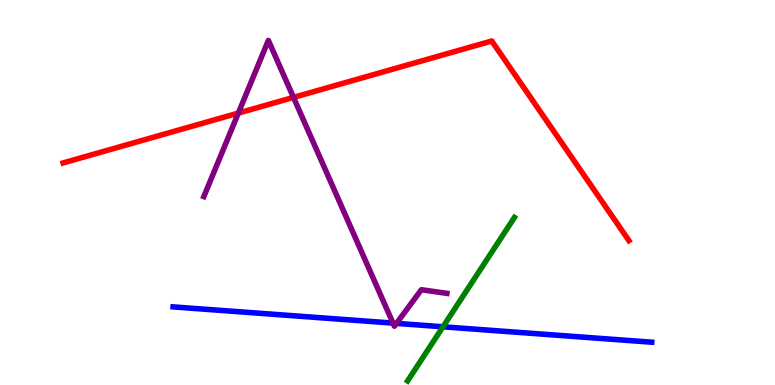[{'lines': ['blue', 'red'], 'intersections': []}, {'lines': ['green', 'red'], 'intersections': []}, {'lines': ['purple', 'red'], 'intersections': [{'x': 3.08, 'y': 7.06}, {'x': 3.79, 'y': 7.47}]}, {'lines': ['blue', 'green'], 'intersections': [{'x': 5.72, 'y': 1.51}]}, {'lines': ['blue', 'purple'], 'intersections': [{'x': 5.07, 'y': 1.61}, {'x': 5.12, 'y': 1.6}]}, {'lines': ['green', 'purple'], 'intersections': []}]